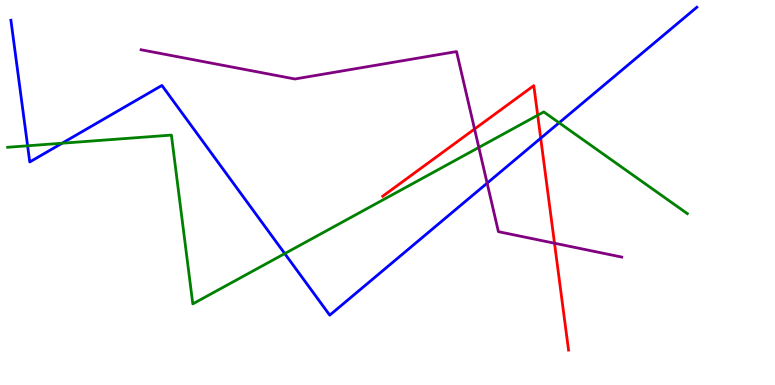[{'lines': ['blue', 'red'], 'intersections': [{'x': 6.98, 'y': 6.41}]}, {'lines': ['green', 'red'], 'intersections': [{'x': 6.94, 'y': 7.01}]}, {'lines': ['purple', 'red'], 'intersections': [{'x': 6.12, 'y': 6.65}, {'x': 7.15, 'y': 3.68}]}, {'lines': ['blue', 'green'], 'intersections': [{'x': 0.356, 'y': 6.21}, {'x': 0.802, 'y': 6.28}, {'x': 3.67, 'y': 3.41}, {'x': 7.21, 'y': 6.81}]}, {'lines': ['blue', 'purple'], 'intersections': [{'x': 6.29, 'y': 5.24}]}, {'lines': ['green', 'purple'], 'intersections': [{'x': 6.18, 'y': 6.17}]}]